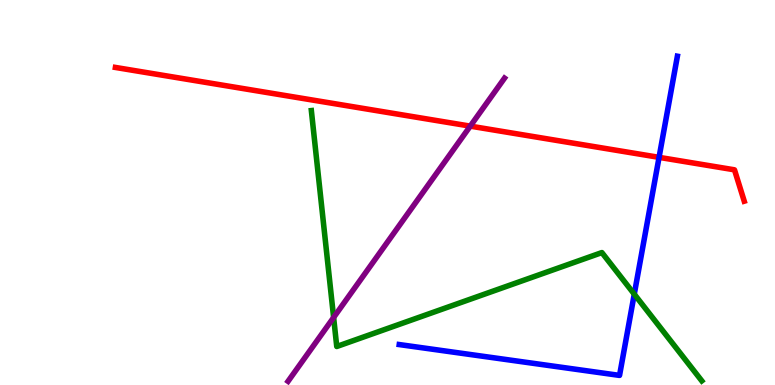[{'lines': ['blue', 'red'], 'intersections': [{'x': 8.5, 'y': 5.91}]}, {'lines': ['green', 'red'], 'intersections': []}, {'lines': ['purple', 'red'], 'intersections': [{'x': 6.07, 'y': 6.72}]}, {'lines': ['blue', 'green'], 'intersections': [{'x': 8.18, 'y': 2.36}]}, {'lines': ['blue', 'purple'], 'intersections': []}, {'lines': ['green', 'purple'], 'intersections': [{'x': 4.3, 'y': 1.75}]}]